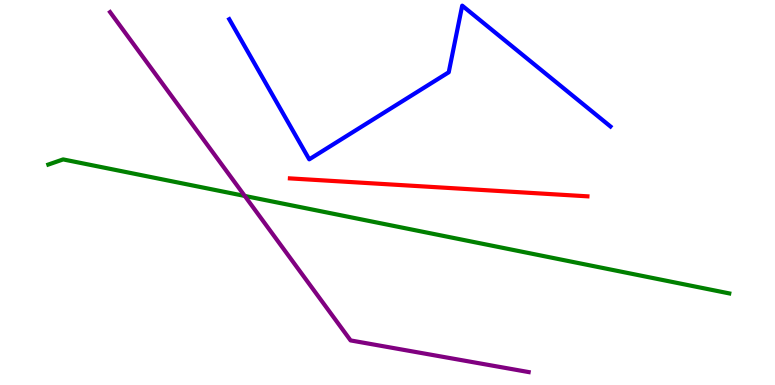[{'lines': ['blue', 'red'], 'intersections': []}, {'lines': ['green', 'red'], 'intersections': []}, {'lines': ['purple', 'red'], 'intersections': []}, {'lines': ['blue', 'green'], 'intersections': []}, {'lines': ['blue', 'purple'], 'intersections': []}, {'lines': ['green', 'purple'], 'intersections': [{'x': 3.16, 'y': 4.91}]}]